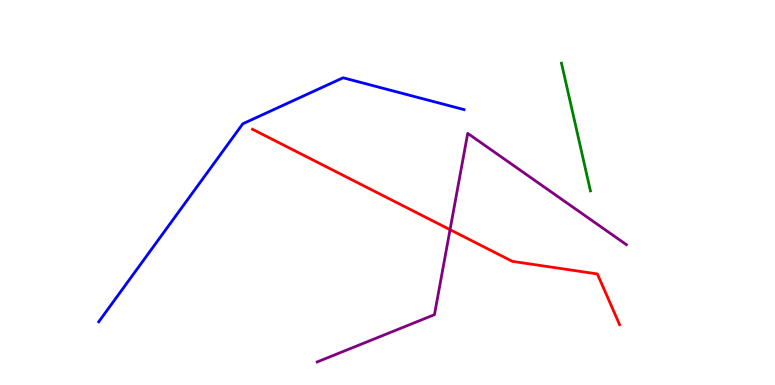[{'lines': ['blue', 'red'], 'intersections': []}, {'lines': ['green', 'red'], 'intersections': []}, {'lines': ['purple', 'red'], 'intersections': [{'x': 5.81, 'y': 4.03}]}, {'lines': ['blue', 'green'], 'intersections': []}, {'lines': ['blue', 'purple'], 'intersections': []}, {'lines': ['green', 'purple'], 'intersections': []}]